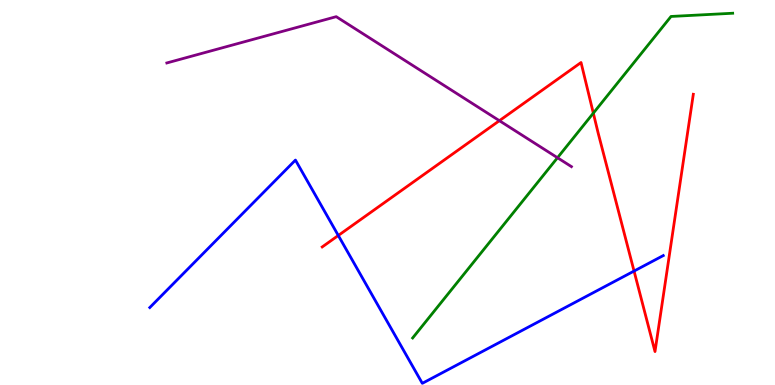[{'lines': ['blue', 'red'], 'intersections': [{'x': 4.37, 'y': 3.88}, {'x': 8.18, 'y': 2.96}]}, {'lines': ['green', 'red'], 'intersections': [{'x': 7.66, 'y': 7.06}]}, {'lines': ['purple', 'red'], 'intersections': [{'x': 6.44, 'y': 6.87}]}, {'lines': ['blue', 'green'], 'intersections': []}, {'lines': ['blue', 'purple'], 'intersections': []}, {'lines': ['green', 'purple'], 'intersections': [{'x': 7.19, 'y': 5.9}]}]